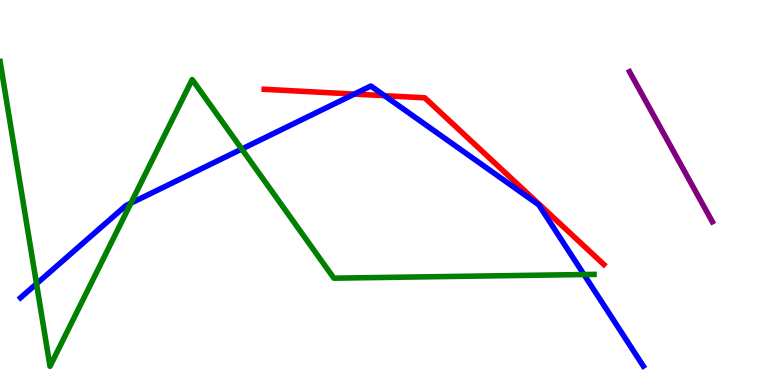[{'lines': ['blue', 'red'], 'intersections': [{'x': 4.57, 'y': 7.56}, {'x': 4.96, 'y': 7.51}]}, {'lines': ['green', 'red'], 'intersections': []}, {'lines': ['purple', 'red'], 'intersections': []}, {'lines': ['blue', 'green'], 'intersections': [{'x': 0.471, 'y': 2.63}, {'x': 1.69, 'y': 4.72}, {'x': 3.12, 'y': 6.13}, {'x': 7.53, 'y': 2.87}]}, {'lines': ['blue', 'purple'], 'intersections': []}, {'lines': ['green', 'purple'], 'intersections': []}]